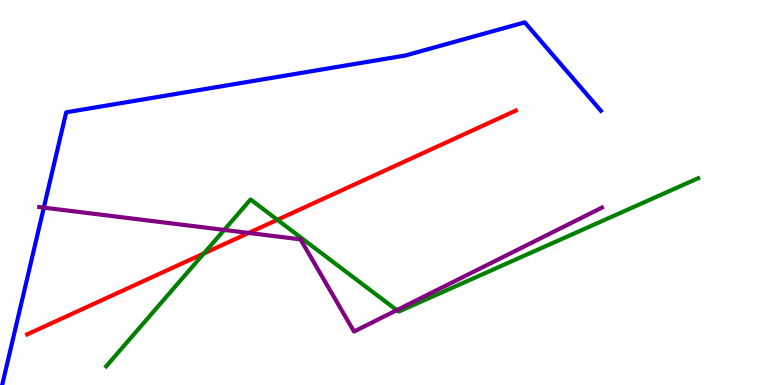[{'lines': ['blue', 'red'], 'intersections': []}, {'lines': ['green', 'red'], 'intersections': [{'x': 2.63, 'y': 3.42}, {'x': 3.58, 'y': 4.29}]}, {'lines': ['purple', 'red'], 'intersections': [{'x': 3.21, 'y': 3.95}]}, {'lines': ['blue', 'green'], 'intersections': []}, {'lines': ['blue', 'purple'], 'intersections': [{'x': 0.565, 'y': 4.61}]}, {'lines': ['green', 'purple'], 'intersections': [{'x': 2.89, 'y': 4.03}, {'x': 5.12, 'y': 1.94}]}]